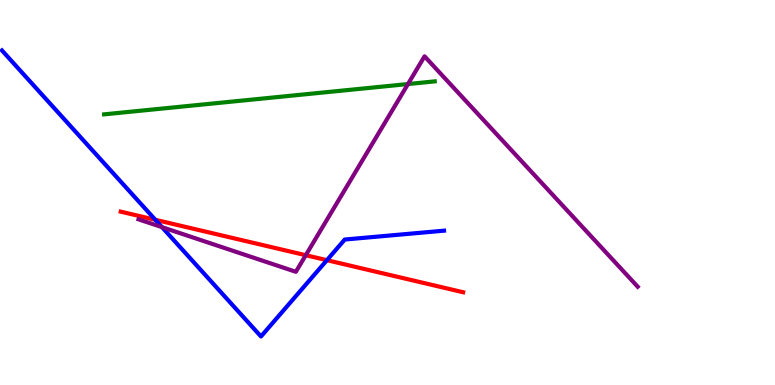[{'lines': ['blue', 'red'], 'intersections': [{'x': 2.0, 'y': 4.29}, {'x': 4.22, 'y': 3.24}]}, {'lines': ['green', 'red'], 'intersections': []}, {'lines': ['purple', 'red'], 'intersections': [{'x': 3.95, 'y': 3.37}]}, {'lines': ['blue', 'green'], 'intersections': []}, {'lines': ['blue', 'purple'], 'intersections': [{'x': 2.09, 'y': 4.1}]}, {'lines': ['green', 'purple'], 'intersections': [{'x': 5.26, 'y': 7.82}]}]